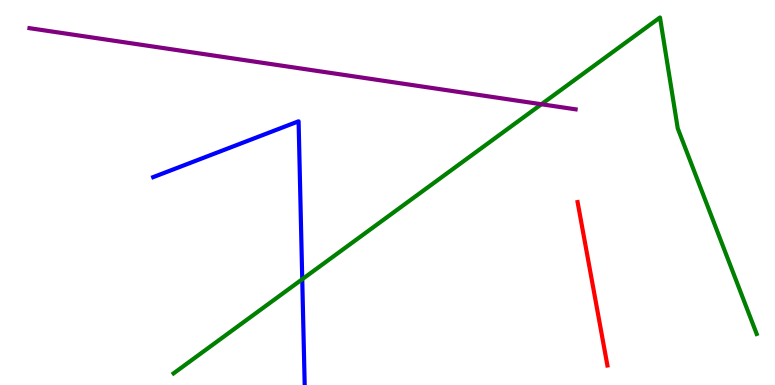[{'lines': ['blue', 'red'], 'intersections': []}, {'lines': ['green', 'red'], 'intersections': []}, {'lines': ['purple', 'red'], 'intersections': []}, {'lines': ['blue', 'green'], 'intersections': [{'x': 3.9, 'y': 2.75}]}, {'lines': ['blue', 'purple'], 'intersections': []}, {'lines': ['green', 'purple'], 'intersections': [{'x': 6.99, 'y': 7.29}]}]